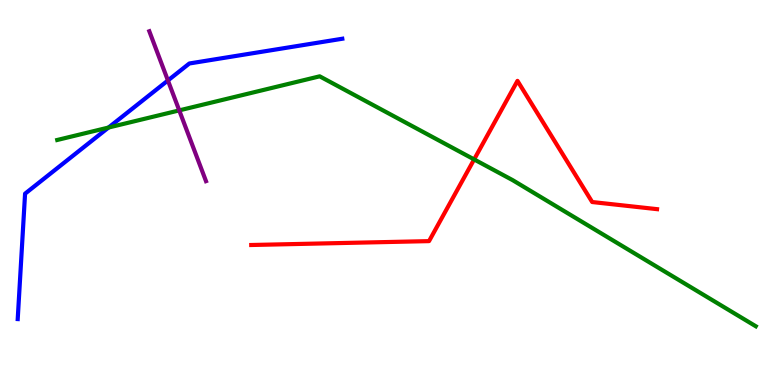[{'lines': ['blue', 'red'], 'intersections': []}, {'lines': ['green', 'red'], 'intersections': [{'x': 6.12, 'y': 5.86}]}, {'lines': ['purple', 'red'], 'intersections': []}, {'lines': ['blue', 'green'], 'intersections': [{'x': 1.4, 'y': 6.69}]}, {'lines': ['blue', 'purple'], 'intersections': [{'x': 2.17, 'y': 7.91}]}, {'lines': ['green', 'purple'], 'intersections': [{'x': 2.31, 'y': 7.13}]}]